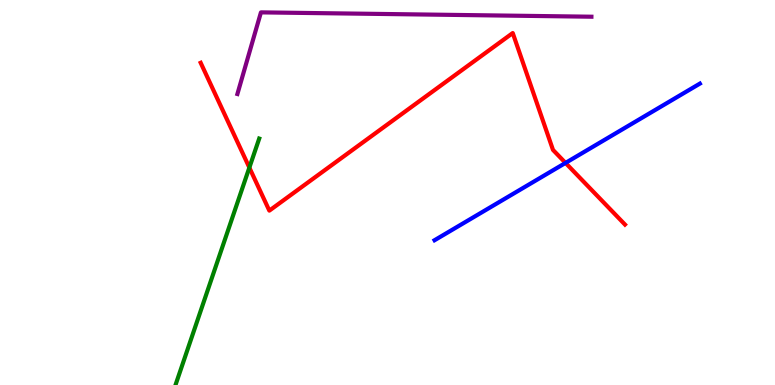[{'lines': ['blue', 'red'], 'intersections': [{'x': 7.3, 'y': 5.77}]}, {'lines': ['green', 'red'], 'intersections': [{'x': 3.22, 'y': 5.65}]}, {'lines': ['purple', 'red'], 'intersections': []}, {'lines': ['blue', 'green'], 'intersections': []}, {'lines': ['blue', 'purple'], 'intersections': []}, {'lines': ['green', 'purple'], 'intersections': []}]